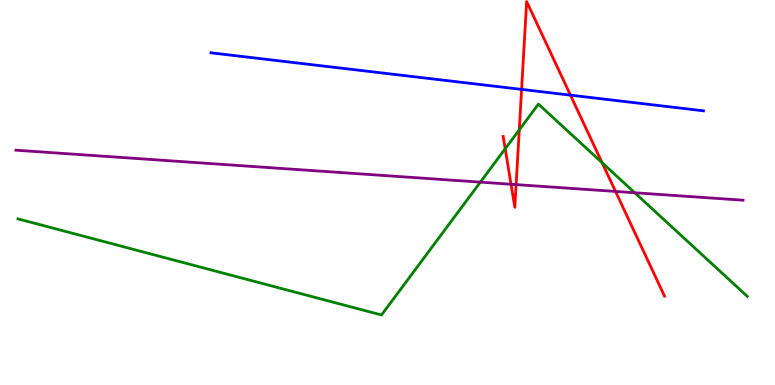[{'lines': ['blue', 'red'], 'intersections': [{'x': 6.73, 'y': 7.68}, {'x': 7.36, 'y': 7.53}]}, {'lines': ['green', 'red'], 'intersections': [{'x': 6.52, 'y': 6.14}, {'x': 6.7, 'y': 6.63}, {'x': 7.77, 'y': 5.77}]}, {'lines': ['purple', 'red'], 'intersections': [{'x': 6.59, 'y': 5.21}, {'x': 6.66, 'y': 5.21}, {'x': 7.94, 'y': 5.03}]}, {'lines': ['blue', 'green'], 'intersections': []}, {'lines': ['blue', 'purple'], 'intersections': []}, {'lines': ['green', 'purple'], 'intersections': [{'x': 6.2, 'y': 5.27}, {'x': 8.19, 'y': 4.99}]}]